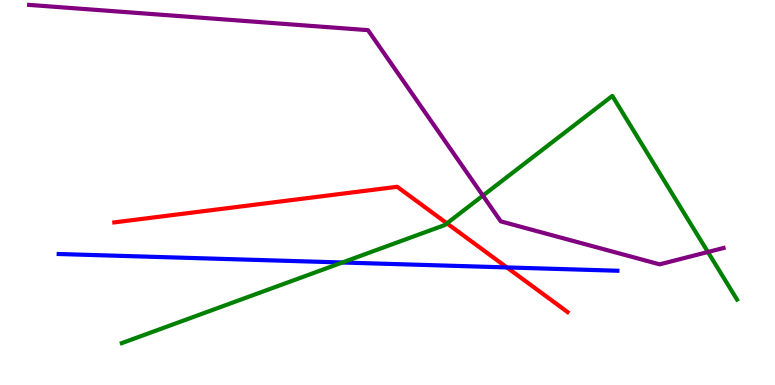[{'lines': ['blue', 'red'], 'intersections': [{'x': 6.54, 'y': 3.05}]}, {'lines': ['green', 'red'], 'intersections': [{'x': 5.77, 'y': 4.2}]}, {'lines': ['purple', 'red'], 'intersections': []}, {'lines': ['blue', 'green'], 'intersections': [{'x': 4.42, 'y': 3.18}]}, {'lines': ['blue', 'purple'], 'intersections': []}, {'lines': ['green', 'purple'], 'intersections': [{'x': 6.23, 'y': 4.92}, {'x': 9.13, 'y': 3.45}]}]